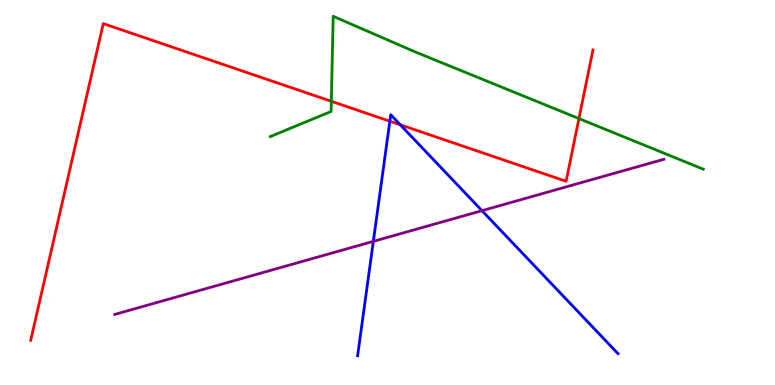[{'lines': ['blue', 'red'], 'intersections': [{'x': 5.03, 'y': 6.85}, {'x': 5.17, 'y': 6.76}]}, {'lines': ['green', 'red'], 'intersections': [{'x': 4.28, 'y': 7.37}, {'x': 7.47, 'y': 6.92}]}, {'lines': ['purple', 'red'], 'intersections': []}, {'lines': ['blue', 'green'], 'intersections': []}, {'lines': ['blue', 'purple'], 'intersections': [{'x': 4.82, 'y': 3.73}, {'x': 6.22, 'y': 4.53}]}, {'lines': ['green', 'purple'], 'intersections': []}]